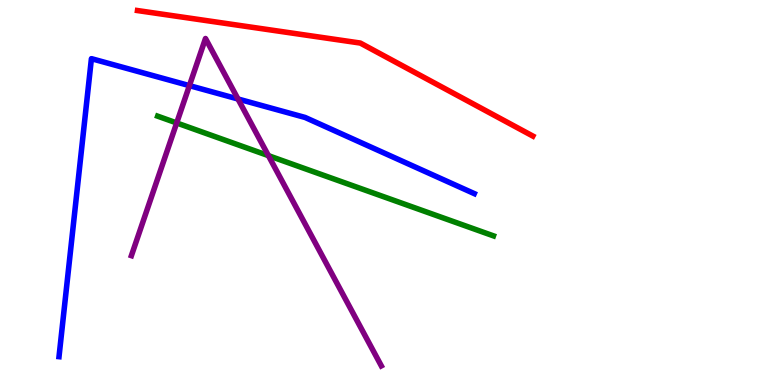[{'lines': ['blue', 'red'], 'intersections': []}, {'lines': ['green', 'red'], 'intersections': []}, {'lines': ['purple', 'red'], 'intersections': []}, {'lines': ['blue', 'green'], 'intersections': []}, {'lines': ['blue', 'purple'], 'intersections': [{'x': 2.44, 'y': 7.78}, {'x': 3.07, 'y': 7.43}]}, {'lines': ['green', 'purple'], 'intersections': [{'x': 2.28, 'y': 6.81}, {'x': 3.46, 'y': 5.96}]}]